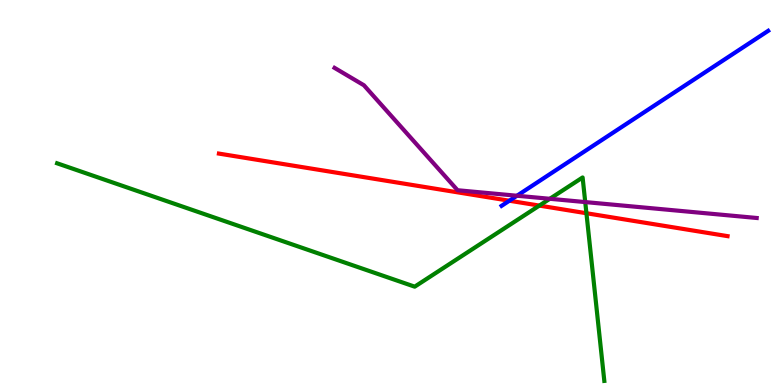[{'lines': ['blue', 'red'], 'intersections': [{'x': 6.57, 'y': 4.79}]}, {'lines': ['green', 'red'], 'intersections': [{'x': 6.96, 'y': 4.66}, {'x': 7.57, 'y': 4.46}]}, {'lines': ['purple', 'red'], 'intersections': []}, {'lines': ['blue', 'green'], 'intersections': []}, {'lines': ['blue', 'purple'], 'intersections': [{'x': 6.67, 'y': 4.92}]}, {'lines': ['green', 'purple'], 'intersections': [{'x': 7.09, 'y': 4.84}, {'x': 7.55, 'y': 4.75}]}]